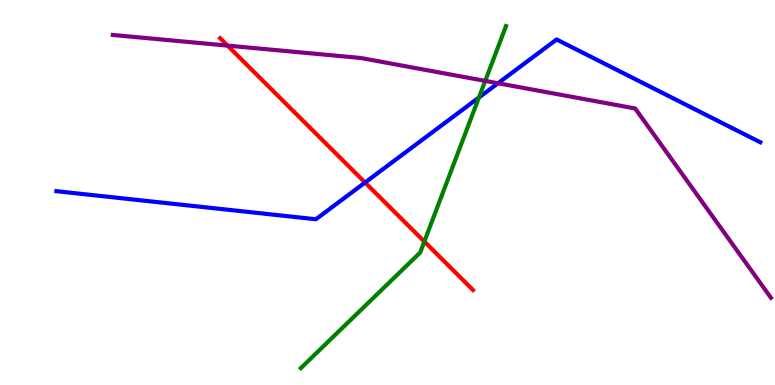[{'lines': ['blue', 'red'], 'intersections': [{'x': 4.71, 'y': 5.26}]}, {'lines': ['green', 'red'], 'intersections': [{'x': 5.48, 'y': 3.73}]}, {'lines': ['purple', 'red'], 'intersections': [{'x': 2.94, 'y': 8.82}]}, {'lines': ['blue', 'green'], 'intersections': [{'x': 6.18, 'y': 7.47}]}, {'lines': ['blue', 'purple'], 'intersections': [{'x': 6.43, 'y': 7.84}]}, {'lines': ['green', 'purple'], 'intersections': [{'x': 6.26, 'y': 7.9}]}]